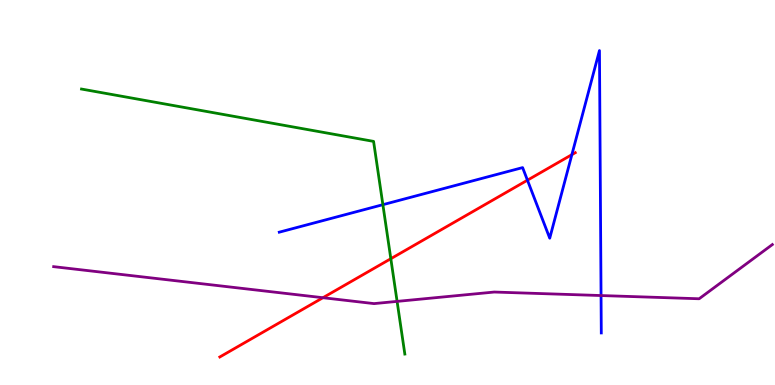[{'lines': ['blue', 'red'], 'intersections': [{'x': 6.81, 'y': 5.32}, {'x': 7.38, 'y': 5.98}]}, {'lines': ['green', 'red'], 'intersections': [{'x': 5.04, 'y': 3.28}]}, {'lines': ['purple', 'red'], 'intersections': [{'x': 4.17, 'y': 2.27}]}, {'lines': ['blue', 'green'], 'intersections': [{'x': 4.94, 'y': 4.68}]}, {'lines': ['blue', 'purple'], 'intersections': [{'x': 7.76, 'y': 2.32}]}, {'lines': ['green', 'purple'], 'intersections': [{'x': 5.12, 'y': 2.17}]}]